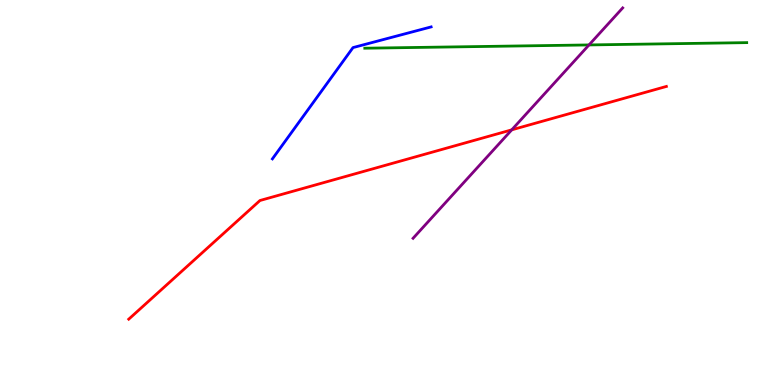[{'lines': ['blue', 'red'], 'intersections': []}, {'lines': ['green', 'red'], 'intersections': []}, {'lines': ['purple', 'red'], 'intersections': [{'x': 6.6, 'y': 6.63}]}, {'lines': ['blue', 'green'], 'intersections': []}, {'lines': ['blue', 'purple'], 'intersections': []}, {'lines': ['green', 'purple'], 'intersections': [{'x': 7.6, 'y': 8.83}]}]